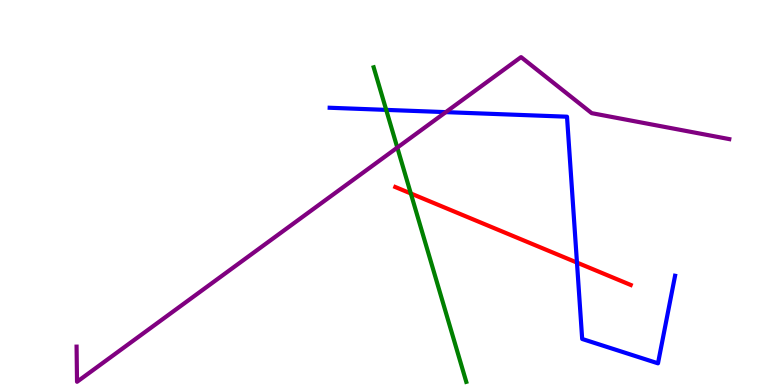[{'lines': ['blue', 'red'], 'intersections': [{'x': 7.44, 'y': 3.18}]}, {'lines': ['green', 'red'], 'intersections': [{'x': 5.3, 'y': 4.97}]}, {'lines': ['purple', 'red'], 'intersections': []}, {'lines': ['blue', 'green'], 'intersections': [{'x': 4.98, 'y': 7.15}]}, {'lines': ['blue', 'purple'], 'intersections': [{'x': 5.75, 'y': 7.09}]}, {'lines': ['green', 'purple'], 'intersections': [{'x': 5.13, 'y': 6.17}]}]